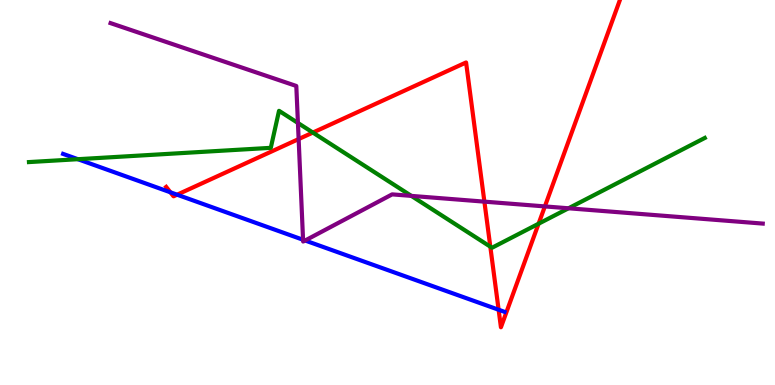[{'lines': ['blue', 'red'], 'intersections': [{'x': 2.2, 'y': 5.01}, {'x': 2.29, 'y': 4.94}, {'x': 6.43, 'y': 1.95}]}, {'lines': ['green', 'red'], 'intersections': [{'x': 4.04, 'y': 6.56}, {'x': 6.33, 'y': 3.59}, {'x': 6.95, 'y': 4.19}]}, {'lines': ['purple', 'red'], 'intersections': [{'x': 3.85, 'y': 6.39}, {'x': 6.25, 'y': 4.76}, {'x': 7.03, 'y': 4.64}]}, {'lines': ['blue', 'green'], 'intersections': [{'x': 1.01, 'y': 5.86}]}, {'lines': ['blue', 'purple'], 'intersections': [{'x': 3.91, 'y': 3.77}, {'x': 3.94, 'y': 3.75}]}, {'lines': ['green', 'purple'], 'intersections': [{'x': 3.84, 'y': 6.81}, {'x': 5.31, 'y': 4.91}, {'x': 7.34, 'y': 4.59}]}]